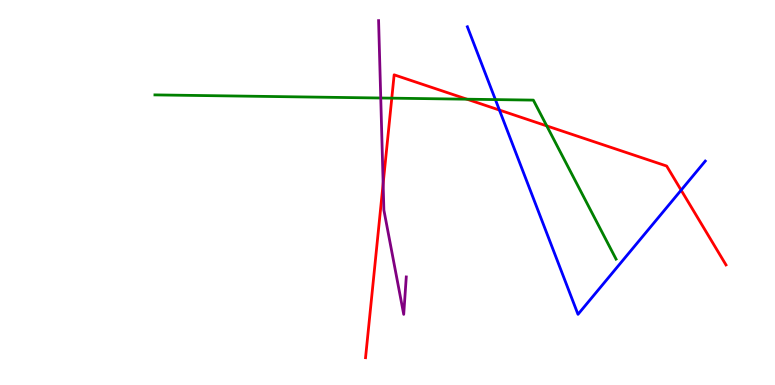[{'lines': ['blue', 'red'], 'intersections': [{'x': 6.44, 'y': 7.14}, {'x': 8.79, 'y': 5.06}]}, {'lines': ['green', 'red'], 'intersections': [{'x': 5.06, 'y': 7.45}, {'x': 6.03, 'y': 7.42}, {'x': 7.05, 'y': 6.73}]}, {'lines': ['purple', 'red'], 'intersections': [{'x': 4.94, 'y': 5.23}]}, {'lines': ['blue', 'green'], 'intersections': [{'x': 6.39, 'y': 7.41}]}, {'lines': ['blue', 'purple'], 'intersections': []}, {'lines': ['green', 'purple'], 'intersections': [{'x': 4.91, 'y': 7.45}]}]